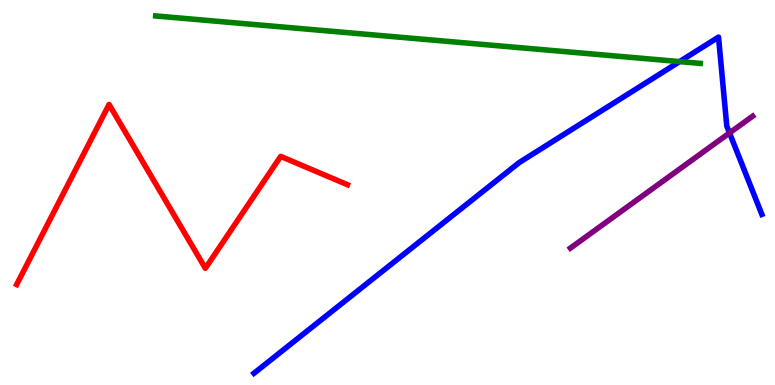[{'lines': ['blue', 'red'], 'intersections': []}, {'lines': ['green', 'red'], 'intersections': []}, {'lines': ['purple', 'red'], 'intersections': []}, {'lines': ['blue', 'green'], 'intersections': [{'x': 8.77, 'y': 8.4}]}, {'lines': ['blue', 'purple'], 'intersections': [{'x': 9.41, 'y': 6.55}]}, {'lines': ['green', 'purple'], 'intersections': []}]